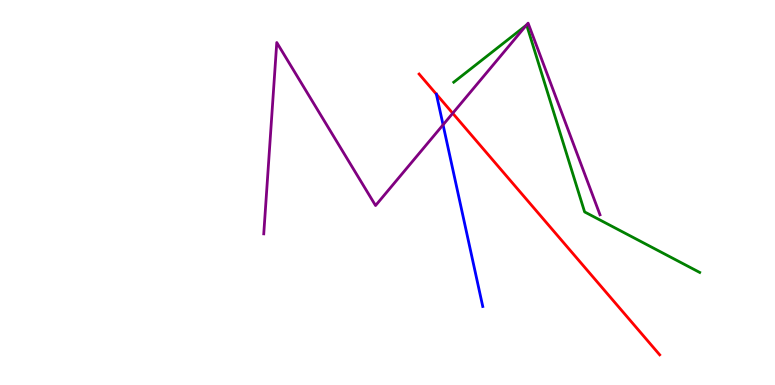[{'lines': ['blue', 'red'], 'intersections': []}, {'lines': ['green', 'red'], 'intersections': []}, {'lines': ['purple', 'red'], 'intersections': [{'x': 5.84, 'y': 7.06}]}, {'lines': ['blue', 'green'], 'intersections': []}, {'lines': ['blue', 'purple'], 'intersections': [{'x': 5.72, 'y': 6.76}]}, {'lines': ['green', 'purple'], 'intersections': [{'x': 6.79, 'y': 9.35}]}]